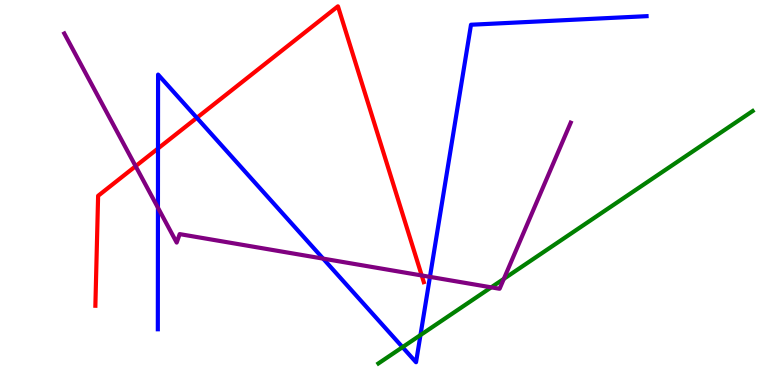[{'lines': ['blue', 'red'], 'intersections': [{'x': 2.04, 'y': 6.14}, {'x': 2.54, 'y': 6.94}]}, {'lines': ['green', 'red'], 'intersections': []}, {'lines': ['purple', 'red'], 'intersections': [{'x': 1.75, 'y': 5.68}, {'x': 5.44, 'y': 2.85}]}, {'lines': ['blue', 'green'], 'intersections': [{'x': 5.19, 'y': 0.983}, {'x': 5.43, 'y': 1.3}]}, {'lines': ['blue', 'purple'], 'intersections': [{'x': 2.04, 'y': 4.61}, {'x': 4.17, 'y': 3.28}, {'x': 5.55, 'y': 2.81}]}, {'lines': ['green', 'purple'], 'intersections': [{'x': 6.34, 'y': 2.54}, {'x': 6.5, 'y': 2.76}]}]